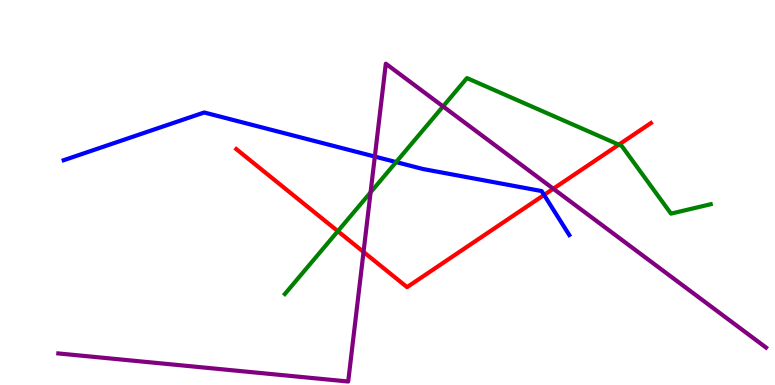[{'lines': ['blue', 'red'], 'intersections': [{'x': 7.02, 'y': 4.94}]}, {'lines': ['green', 'red'], 'intersections': [{'x': 4.36, 'y': 4.0}, {'x': 7.98, 'y': 6.24}]}, {'lines': ['purple', 'red'], 'intersections': [{'x': 4.69, 'y': 3.46}, {'x': 7.14, 'y': 5.1}]}, {'lines': ['blue', 'green'], 'intersections': [{'x': 5.11, 'y': 5.79}]}, {'lines': ['blue', 'purple'], 'intersections': [{'x': 4.84, 'y': 5.93}]}, {'lines': ['green', 'purple'], 'intersections': [{'x': 4.78, 'y': 5.0}, {'x': 5.72, 'y': 7.24}]}]